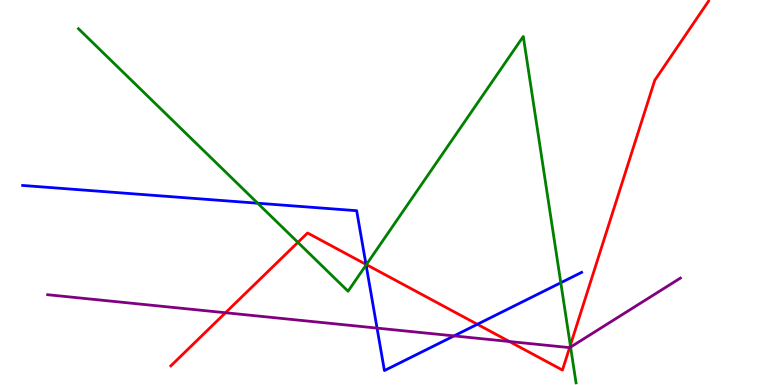[{'lines': ['blue', 'red'], 'intersections': [{'x': 4.72, 'y': 3.13}, {'x': 6.16, 'y': 1.58}]}, {'lines': ['green', 'red'], 'intersections': [{'x': 3.84, 'y': 3.7}, {'x': 4.73, 'y': 3.13}, {'x': 7.36, 'y': 1.03}]}, {'lines': ['purple', 'red'], 'intersections': [{'x': 2.91, 'y': 1.88}, {'x': 6.57, 'y': 1.13}, {'x': 7.35, 'y': 0.971}]}, {'lines': ['blue', 'green'], 'intersections': [{'x': 3.32, 'y': 4.72}, {'x': 4.72, 'y': 3.12}, {'x': 7.24, 'y': 2.66}]}, {'lines': ['blue', 'purple'], 'intersections': [{'x': 4.87, 'y': 1.48}, {'x': 5.86, 'y': 1.28}]}, {'lines': ['green', 'purple'], 'intersections': [{'x': 7.36, 'y': 0.985}]}]